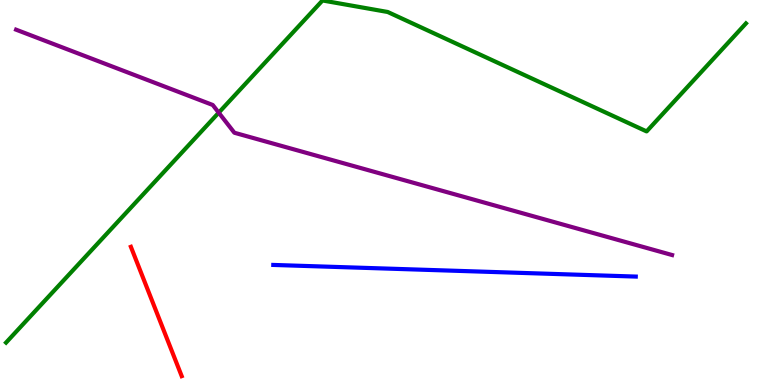[{'lines': ['blue', 'red'], 'intersections': []}, {'lines': ['green', 'red'], 'intersections': []}, {'lines': ['purple', 'red'], 'intersections': []}, {'lines': ['blue', 'green'], 'intersections': []}, {'lines': ['blue', 'purple'], 'intersections': []}, {'lines': ['green', 'purple'], 'intersections': [{'x': 2.82, 'y': 7.07}]}]